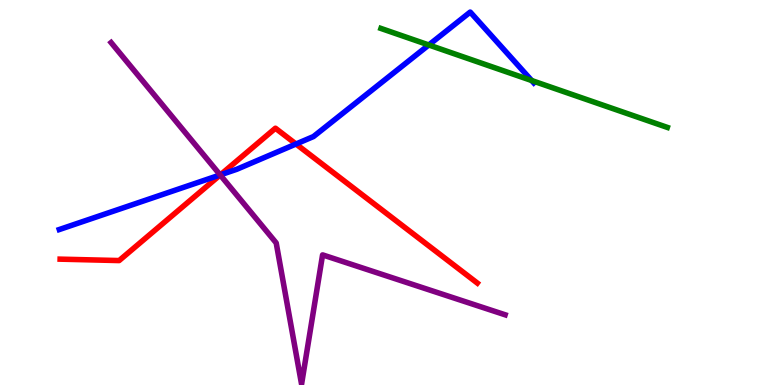[{'lines': ['blue', 'red'], 'intersections': [{'x': 2.84, 'y': 5.46}, {'x': 3.82, 'y': 6.26}]}, {'lines': ['green', 'red'], 'intersections': []}, {'lines': ['purple', 'red'], 'intersections': [{'x': 2.84, 'y': 5.45}]}, {'lines': ['blue', 'green'], 'intersections': [{'x': 5.53, 'y': 8.83}, {'x': 6.86, 'y': 7.91}]}, {'lines': ['blue', 'purple'], 'intersections': [{'x': 2.84, 'y': 5.46}]}, {'lines': ['green', 'purple'], 'intersections': []}]